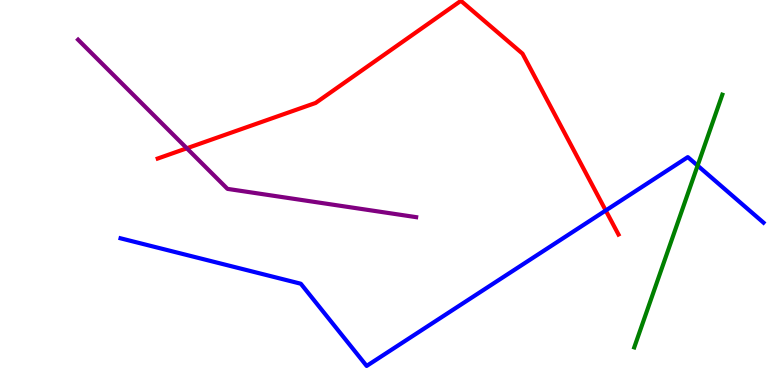[{'lines': ['blue', 'red'], 'intersections': [{'x': 7.82, 'y': 4.53}]}, {'lines': ['green', 'red'], 'intersections': []}, {'lines': ['purple', 'red'], 'intersections': [{'x': 2.41, 'y': 6.15}]}, {'lines': ['blue', 'green'], 'intersections': [{'x': 9.0, 'y': 5.7}]}, {'lines': ['blue', 'purple'], 'intersections': []}, {'lines': ['green', 'purple'], 'intersections': []}]